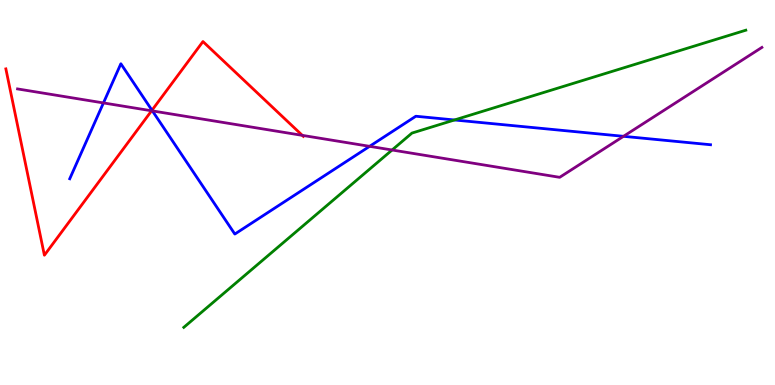[{'lines': ['blue', 'red'], 'intersections': [{'x': 1.96, 'y': 7.14}]}, {'lines': ['green', 'red'], 'intersections': []}, {'lines': ['purple', 'red'], 'intersections': [{'x': 1.96, 'y': 7.12}, {'x': 3.9, 'y': 6.48}]}, {'lines': ['blue', 'green'], 'intersections': [{'x': 5.86, 'y': 6.88}]}, {'lines': ['blue', 'purple'], 'intersections': [{'x': 1.33, 'y': 7.33}, {'x': 1.97, 'y': 7.12}, {'x': 4.77, 'y': 6.2}, {'x': 8.05, 'y': 6.46}]}, {'lines': ['green', 'purple'], 'intersections': [{'x': 5.06, 'y': 6.1}]}]